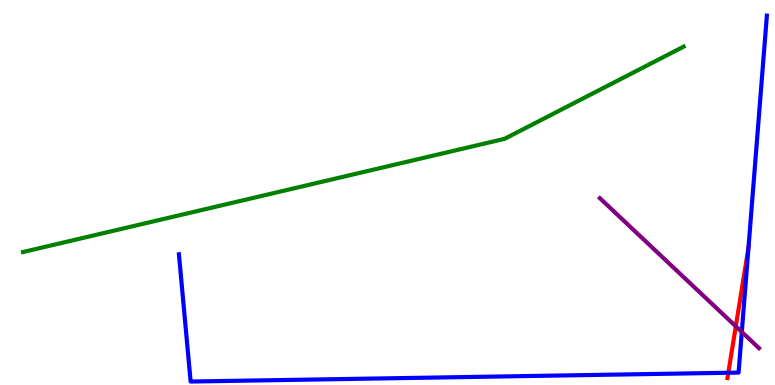[{'lines': ['blue', 'red'], 'intersections': [{'x': 9.4, 'y': 0.318}, {'x': 9.66, 'y': 3.57}]}, {'lines': ['green', 'red'], 'intersections': []}, {'lines': ['purple', 'red'], 'intersections': [{'x': 9.49, 'y': 1.52}]}, {'lines': ['blue', 'green'], 'intersections': []}, {'lines': ['blue', 'purple'], 'intersections': [{'x': 9.57, 'y': 1.38}]}, {'lines': ['green', 'purple'], 'intersections': []}]